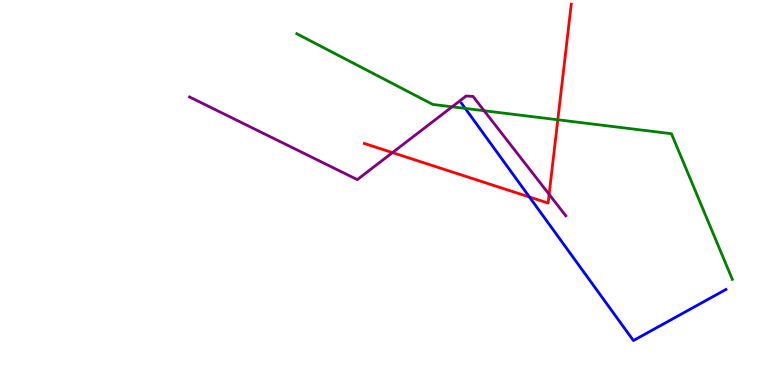[{'lines': ['blue', 'red'], 'intersections': [{'x': 6.83, 'y': 4.88}]}, {'lines': ['green', 'red'], 'intersections': [{'x': 7.2, 'y': 6.89}]}, {'lines': ['purple', 'red'], 'intersections': [{'x': 5.06, 'y': 6.04}, {'x': 7.09, 'y': 4.95}]}, {'lines': ['blue', 'green'], 'intersections': [{'x': 6.0, 'y': 7.18}]}, {'lines': ['blue', 'purple'], 'intersections': []}, {'lines': ['green', 'purple'], 'intersections': [{'x': 5.83, 'y': 7.23}, {'x': 6.25, 'y': 7.12}]}]